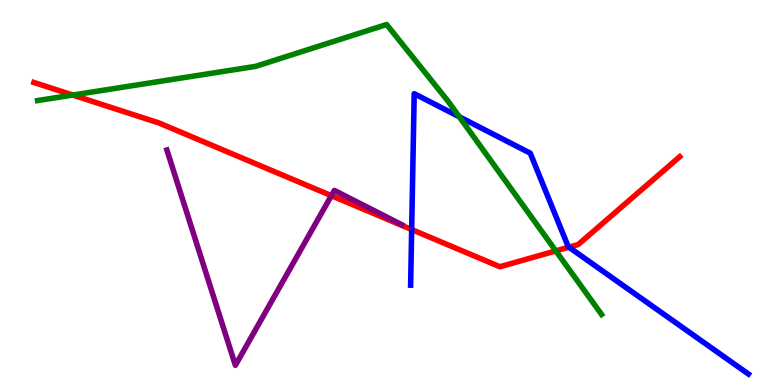[{'lines': ['blue', 'red'], 'intersections': [{'x': 5.31, 'y': 4.04}, {'x': 7.34, 'y': 3.58}]}, {'lines': ['green', 'red'], 'intersections': [{'x': 0.939, 'y': 7.53}, {'x': 7.17, 'y': 3.48}]}, {'lines': ['purple', 'red'], 'intersections': [{'x': 4.28, 'y': 4.92}]}, {'lines': ['blue', 'green'], 'intersections': [{'x': 5.93, 'y': 6.97}]}, {'lines': ['blue', 'purple'], 'intersections': []}, {'lines': ['green', 'purple'], 'intersections': []}]